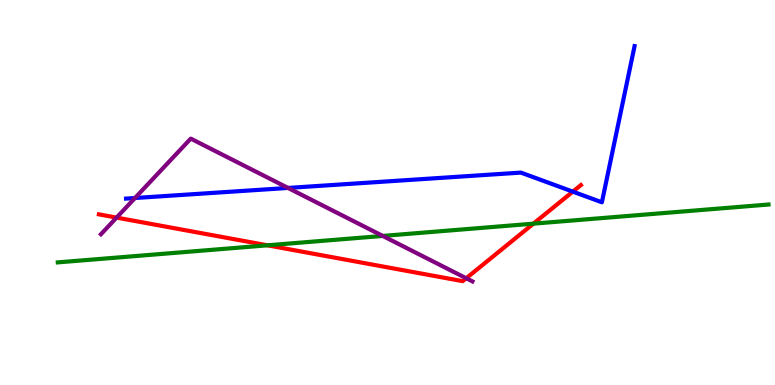[{'lines': ['blue', 'red'], 'intersections': [{'x': 7.39, 'y': 5.02}]}, {'lines': ['green', 'red'], 'intersections': [{'x': 3.45, 'y': 3.63}, {'x': 6.88, 'y': 4.19}]}, {'lines': ['purple', 'red'], 'intersections': [{'x': 1.5, 'y': 4.35}, {'x': 6.02, 'y': 2.77}]}, {'lines': ['blue', 'green'], 'intersections': []}, {'lines': ['blue', 'purple'], 'intersections': [{'x': 1.74, 'y': 4.86}, {'x': 3.72, 'y': 5.12}]}, {'lines': ['green', 'purple'], 'intersections': [{'x': 4.94, 'y': 3.87}]}]